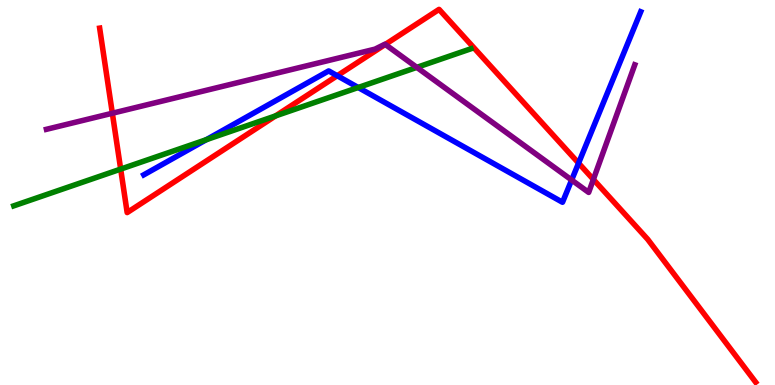[{'lines': ['blue', 'red'], 'intersections': [{'x': 4.35, 'y': 8.03}, {'x': 7.47, 'y': 5.76}]}, {'lines': ['green', 'red'], 'intersections': [{'x': 1.56, 'y': 5.61}, {'x': 3.56, 'y': 6.99}]}, {'lines': ['purple', 'red'], 'intersections': [{'x': 1.45, 'y': 7.06}, {'x': 4.97, 'y': 8.85}, {'x': 7.66, 'y': 5.34}]}, {'lines': ['blue', 'green'], 'intersections': [{'x': 2.66, 'y': 6.37}, {'x': 4.62, 'y': 7.73}]}, {'lines': ['blue', 'purple'], 'intersections': [{'x': 7.38, 'y': 5.32}]}, {'lines': ['green', 'purple'], 'intersections': [{'x': 5.38, 'y': 8.25}]}]